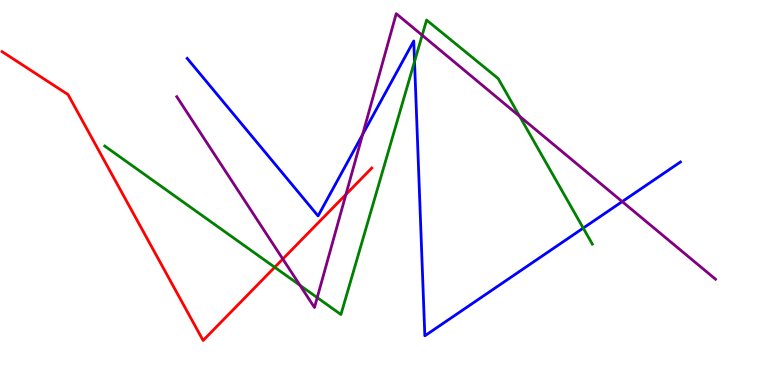[{'lines': ['blue', 'red'], 'intersections': []}, {'lines': ['green', 'red'], 'intersections': [{'x': 3.54, 'y': 3.06}]}, {'lines': ['purple', 'red'], 'intersections': [{'x': 3.65, 'y': 3.27}, {'x': 4.46, 'y': 4.95}]}, {'lines': ['blue', 'green'], 'intersections': [{'x': 5.35, 'y': 8.4}, {'x': 7.53, 'y': 4.08}]}, {'lines': ['blue', 'purple'], 'intersections': [{'x': 4.68, 'y': 6.51}, {'x': 8.03, 'y': 4.76}]}, {'lines': ['green', 'purple'], 'intersections': [{'x': 3.87, 'y': 2.59}, {'x': 4.09, 'y': 2.27}, {'x': 5.45, 'y': 9.08}, {'x': 6.71, 'y': 6.98}]}]